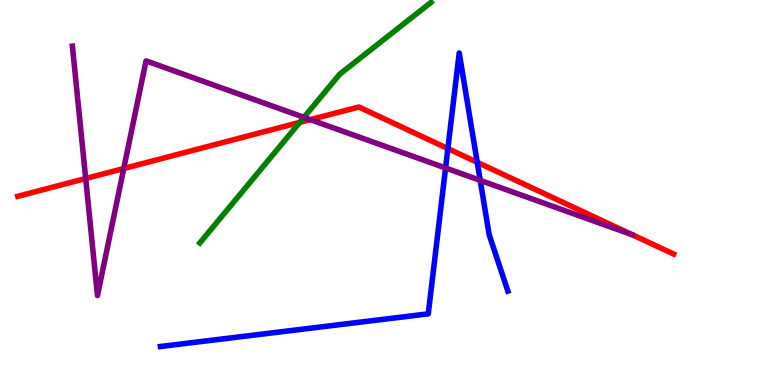[{'lines': ['blue', 'red'], 'intersections': [{'x': 5.78, 'y': 6.14}, {'x': 6.16, 'y': 5.78}]}, {'lines': ['green', 'red'], 'intersections': [{'x': 3.87, 'y': 6.82}]}, {'lines': ['purple', 'red'], 'intersections': [{'x': 1.11, 'y': 5.36}, {'x': 1.6, 'y': 5.62}, {'x': 4.0, 'y': 6.89}]}, {'lines': ['blue', 'green'], 'intersections': []}, {'lines': ['blue', 'purple'], 'intersections': [{'x': 5.75, 'y': 5.64}, {'x': 6.2, 'y': 5.31}]}, {'lines': ['green', 'purple'], 'intersections': [{'x': 3.92, 'y': 6.95}]}]